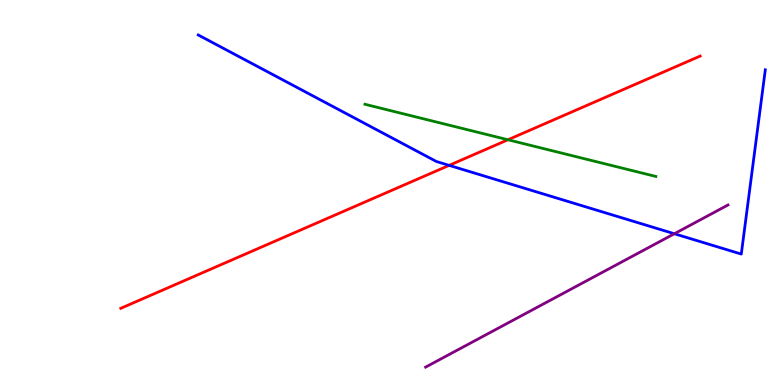[{'lines': ['blue', 'red'], 'intersections': [{'x': 5.8, 'y': 5.7}]}, {'lines': ['green', 'red'], 'intersections': [{'x': 6.55, 'y': 6.37}]}, {'lines': ['purple', 'red'], 'intersections': []}, {'lines': ['blue', 'green'], 'intersections': []}, {'lines': ['blue', 'purple'], 'intersections': [{'x': 8.7, 'y': 3.93}]}, {'lines': ['green', 'purple'], 'intersections': []}]